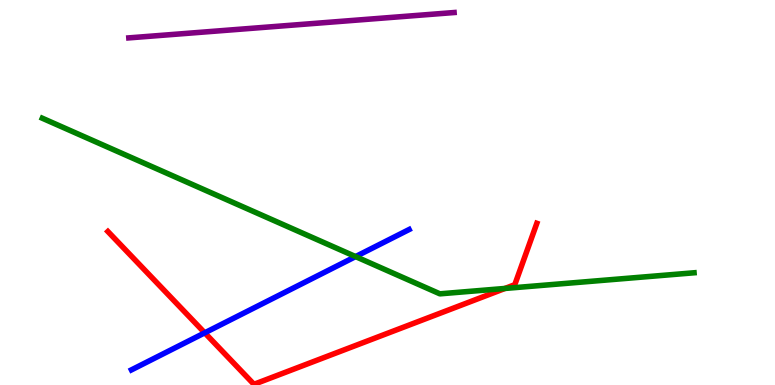[{'lines': ['blue', 'red'], 'intersections': [{'x': 2.64, 'y': 1.36}]}, {'lines': ['green', 'red'], 'intersections': [{'x': 6.52, 'y': 2.51}]}, {'lines': ['purple', 'red'], 'intersections': []}, {'lines': ['blue', 'green'], 'intersections': [{'x': 4.59, 'y': 3.34}]}, {'lines': ['blue', 'purple'], 'intersections': []}, {'lines': ['green', 'purple'], 'intersections': []}]